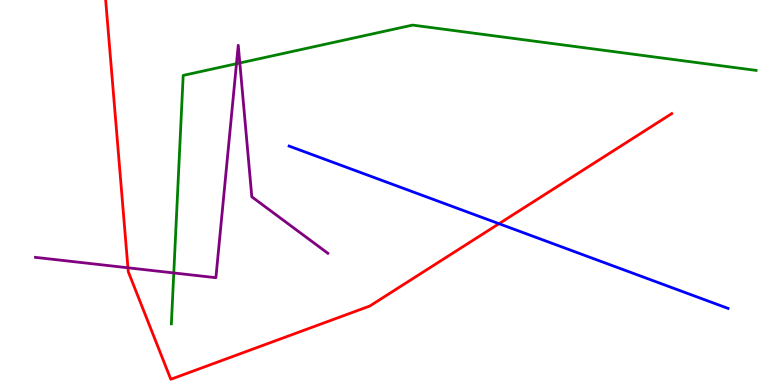[{'lines': ['blue', 'red'], 'intersections': [{'x': 6.44, 'y': 4.19}]}, {'lines': ['green', 'red'], 'intersections': []}, {'lines': ['purple', 'red'], 'intersections': [{'x': 1.65, 'y': 3.04}]}, {'lines': ['blue', 'green'], 'intersections': []}, {'lines': ['blue', 'purple'], 'intersections': []}, {'lines': ['green', 'purple'], 'intersections': [{'x': 2.24, 'y': 2.91}, {'x': 3.05, 'y': 8.34}, {'x': 3.09, 'y': 8.36}]}]